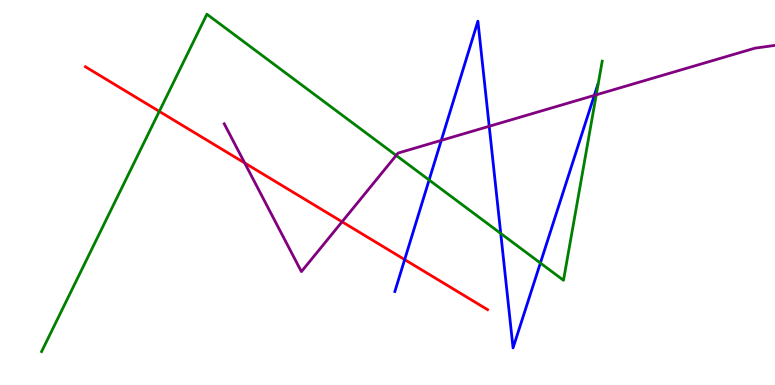[{'lines': ['blue', 'red'], 'intersections': [{'x': 5.22, 'y': 3.26}]}, {'lines': ['green', 'red'], 'intersections': [{'x': 2.06, 'y': 7.11}]}, {'lines': ['purple', 'red'], 'intersections': [{'x': 3.16, 'y': 5.77}, {'x': 4.41, 'y': 4.24}]}, {'lines': ['blue', 'green'], 'intersections': [{'x': 5.54, 'y': 5.32}, {'x': 6.46, 'y': 3.94}, {'x': 6.97, 'y': 3.17}]}, {'lines': ['blue', 'purple'], 'intersections': [{'x': 5.69, 'y': 6.35}, {'x': 6.31, 'y': 6.72}, {'x': 7.67, 'y': 7.52}]}, {'lines': ['green', 'purple'], 'intersections': [{'x': 5.11, 'y': 5.96}, {'x': 7.69, 'y': 7.54}]}]